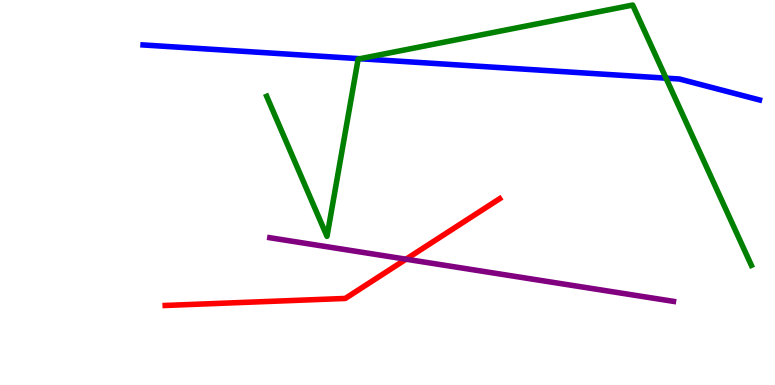[{'lines': ['blue', 'red'], 'intersections': []}, {'lines': ['green', 'red'], 'intersections': []}, {'lines': ['purple', 'red'], 'intersections': [{'x': 5.24, 'y': 3.27}]}, {'lines': ['blue', 'green'], 'intersections': [{'x': 4.64, 'y': 8.47}, {'x': 8.59, 'y': 7.97}]}, {'lines': ['blue', 'purple'], 'intersections': []}, {'lines': ['green', 'purple'], 'intersections': []}]